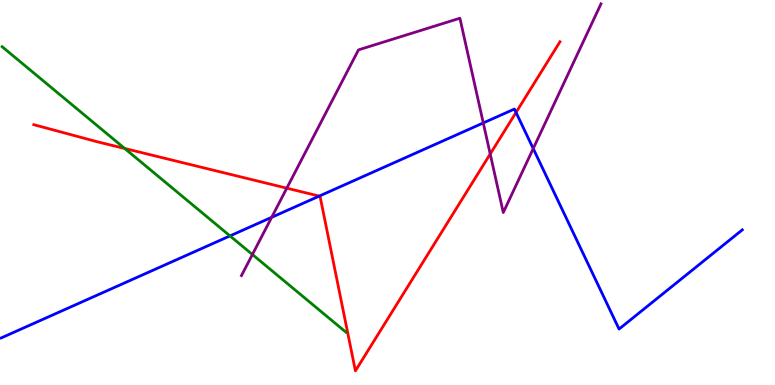[{'lines': ['blue', 'red'], 'intersections': [{'x': 4.12, 'y': 4.91}, {'x': 6.66, 'y': 7.08}]}, {'lines': ['green', 'red'], 'intersections': [{'x': 1.61, 'y': 6.14}]}, {'lines': ['purple', 'red'], 'intersections': [{'x': 3.7, 'y': 5.11}, {'x': 6.33, 'y': 6.0}]}, {'lines': ['blue', 'green'], 'intersections': [{'x': 2.97, 'y': 3.87}]}, {'lines': ['blue', 'purple'], 'intersections': [{'x': 3.51, 'y': 4.36}, {'x': 6.24, 'y': 6.81}, {'x': 6.88, 'y': 6.14}]}, {'lines': ['green', 'purple'], 'intersections': [{'x': 3.26, 'y': 3.39}]}]